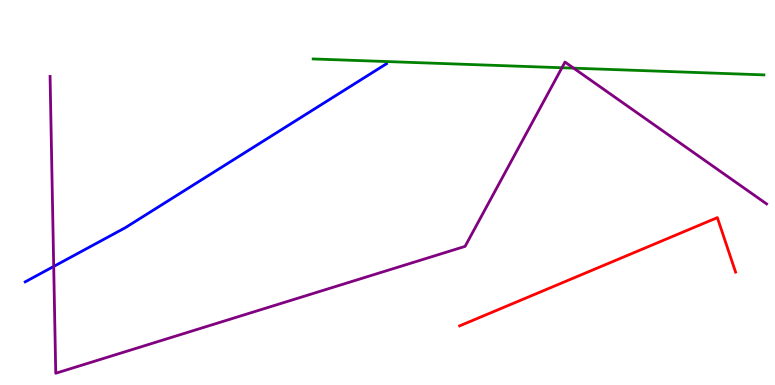[{'lines': ['blue', 'red'], 'intersections': []}, {'lines': ['green', 'red'], 'intersections': []}, {'lines': ['purple', 'red'], 'intersections': []}, {'lines': ['blue', 'green'], 'intersections': []}, {'lines': ['blue', 'purple'], 'intersections': [{'x': 0.693, 'y': 3.08}]}, {'lines': ['green', 'purple'], 'intersections': [{'x': 7.25, 'y': 8.24}, {'x': 7.4, 'y': 8.23}]}]